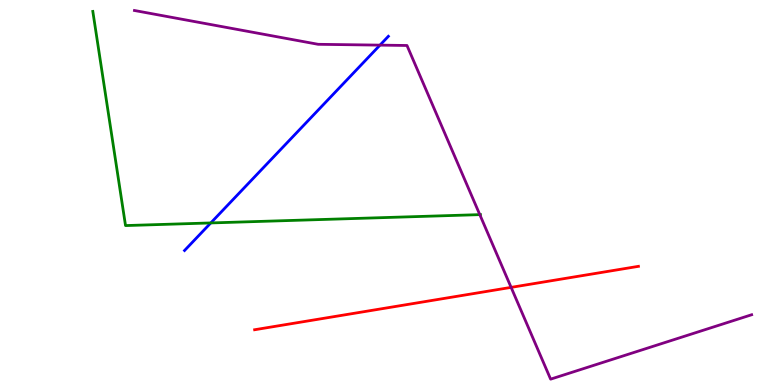[{'lines': ['blue', 'red'], 'intersections': []}, {'lines': ['green', 'red'], 'intersections': []}, {'lines': ['purple', 'red'], 'intersections': [{'x': 6.59, 'y': 2.54}]}, {'lines': ['blue', 'green'], 'intersections': [{'x': 2.72, 'y': 4.21}]}, {'lines': ['blue', 'purple'], 'intersections': [{'x': 4.9, 'y': 8.83}]}, {'lines': ['green', 'purple'], 'intersections': [{'x': 6.19, 'y': 4.43}]}]